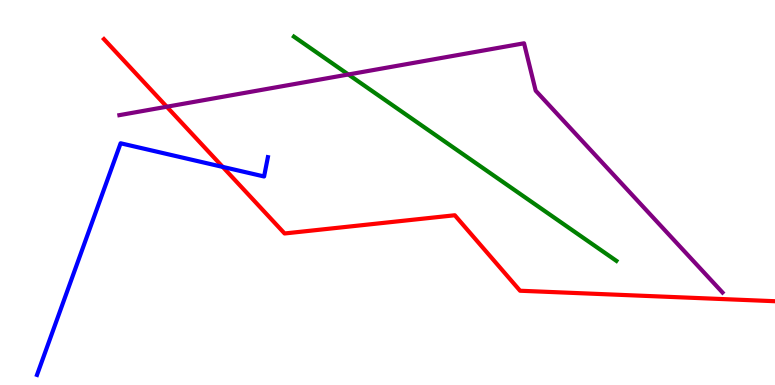[{'lines': ['blue', 'red'], 'intersections': [{'x': 2.87, 'y': 5.66}]}, {'lines': ['green', 'red'], 'intersections': []}, {'lines': ['purple', 'red'], 'intersections': [{'x': 2.15, 'y': 7.23}]}, {'lines': ['blue', 'green'], 'intersections': []}, {'lines': ['blue', 'purple'], 'intersections': []}, {'lines': ['green', 'purple'], 'intersections': [{'x': 4.49, 'y': 8.07}]}]